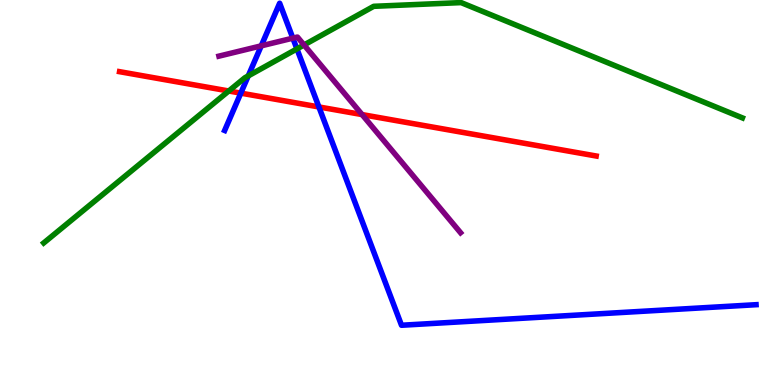[{'lines': ['blue', 'red'], 'intersections': [{'x': 3.11, 'y': 7.58}, {'x': 4.11, 'y': 7.22}]}, {'lines': ['green', 'red'], 'intersections': [{'x': 2.95, 'y': 7.64}]}, {'lines': ['purple', 'red'], 'intersections': [{'x': 4.67, 'y': 7.02}]}, {'lines': ['blue', 'green'], 'intersections': [{'x': 3.2, 'y': 8.03}, {'x': 3.83, 'y': 8.73}]}, {'lines': ['blue', 'purple'], 'intersections': [{'x': 3.37, 'y': 8.81}, {'x': 3.78, 'y': 9.01}]}, {'lines': ['green', 'purple'], 'intersections': [{'x': 3.92, 'y': 8.83}]}]